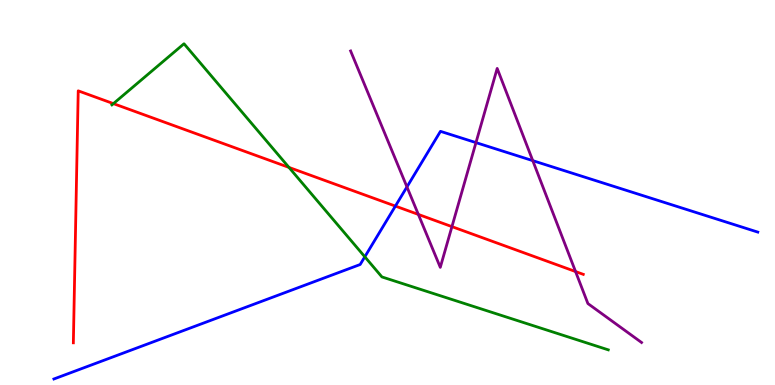[{'lines': ['blue', 'red'], 'intersections': [{'x': 5.1, 'y': 4.65}]}, {'lines': ['green', 'red'], 'intersections': [{'x': 1.46, 'y': 7.31}, {'x': 3.73, 'y': 5.65}]}, {'lines': ['purple', 'red'], 'intersections': [{'x': 5.4, 'y': 4.43}, {'x': 5.83, 'y': 4.11}, {'x': 7.43, 'y': 2.95}]}, {'lines': ['blue', 'green'], 'intersections': [{'x': 4.71, 'y': 3.33}]}, {'lines': ['blue', 'purple'], 'intersections': [{'x': 5.25, 'y': 5.15}, {'x': 6.14, 'y': 6.3}, {'x': 6.87, 'y': 5.83}]}, {'lines': ['green', 'purple'], 'intersections': []}]